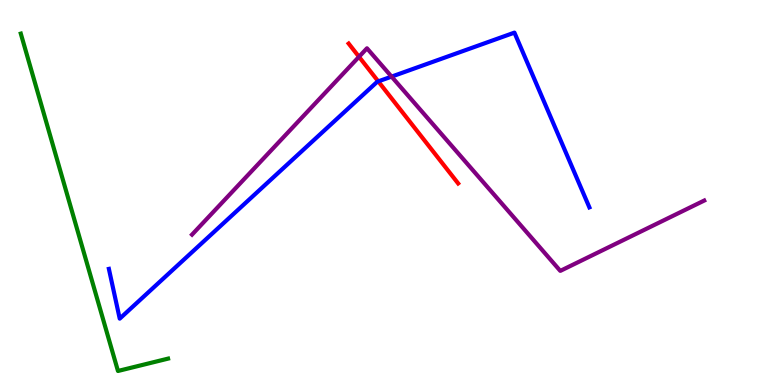[{'lines': ['blue', 'red'], 'intersections': [{'x': 4.88, 'y': 7.89}]}, {'lines': ['green', 'red'], 'intersections': []}, {'lines': ['purple', 'red'], 'intersections': [{'x': 4.63, 'y': 8.53}]}, {'lines': ['blue', 'green'], 'intersections': []}, {'lines': ['blue', 'purple'], 'intersections': [{'x': 5.05, 'y': 8.01}]}, {'lines': ['green', 'purple'], 'intersections': []}]